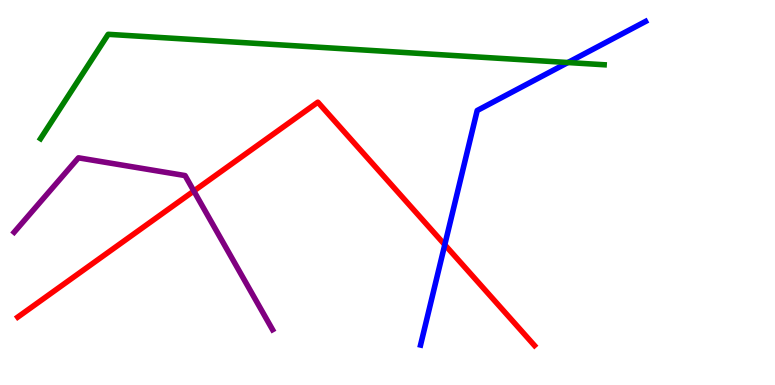[{'lines': ['blue', 'red'], 'intersections': [{'x': 5.74, 'y': 3.64}]}, {'lines': ['green', 'red'], 'intersections': []}, {'lines': ['purple', 'red'], 'intersections': [{'x': 2.5, 'y': 5.04}]}, {'lines': ['blue', 'green'], 'intersections': [{'x': 7.33, 'y': 8.38}]}, {'lines': ['blue', 'purple'], 'intersections': []}, {'lines': ['green', 'purple'], 'intersections': []}]